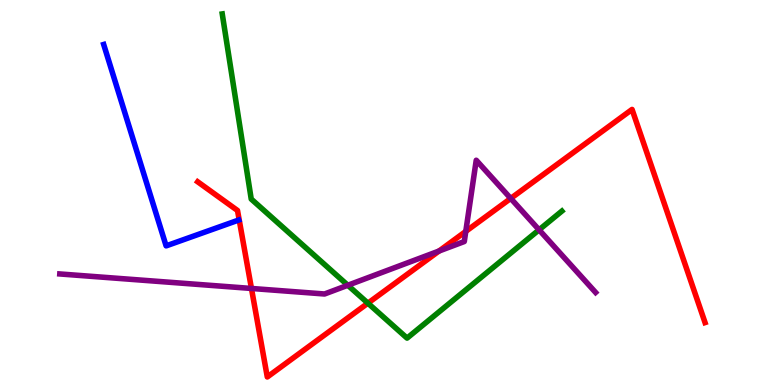[{'lines': ['blue', 'red'], 'intersections': []}, {'lines': ['green', 'red'], 'intersections': [{'x': 4.75, 'y': 2.13}]}, {'lines': ['purple', 'red'], 'intersections': [{'x': 3.24, 'y': 2.51}, {'x': 5.66, 'y': 3.48}, {'x': 6.01, 'y': 3.99}, {'x': 6.59, 'y': 4.85}]}, {'lines': ['blue', 'green'], 'intersections': []}, {'lines': ['blue', 'purple'], 'intersections': []}, {'lines': ['green', 'purple'], 'intersections': [{'x': 4.49, 'y': 2.59}, {'x': 6.96, 'y': 4.03}]}]